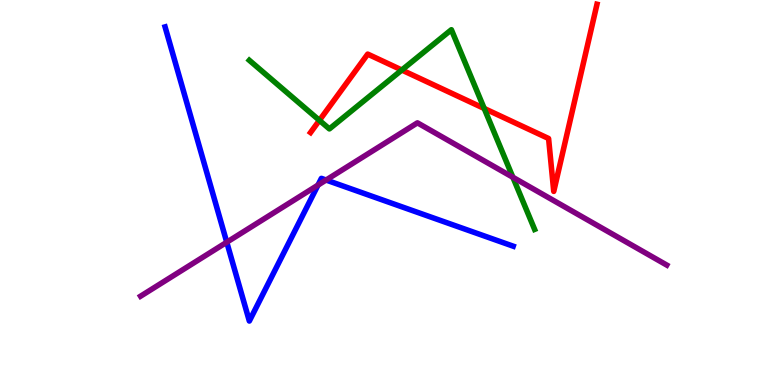[{'lines': ['blue', 'red'], 'intersections': []}, {'lines': ['green', 'red'], 'intersections': [{'x': 4.12, 'y': 6.87}, {'x': 5.18, 'y': 8.18}, {'x': 6.25, 'y': 7.18}]}, {'lines': ['purple', 'red'], 'intersections': []}, {'lines': ['blue', 'green'], 'intersections': []}, {'lines': ['blue', 'purple'], 'intersections': [{'x': 2.93, 'y': 3.71}, {'x': 4.1, 'y': 5.19}, {'x': 4.21, 'y': 5.32}]}, {'lines': ['green', 'purple'], 'intersections': [{'x': 6.62, 'y': 5.4}]}]